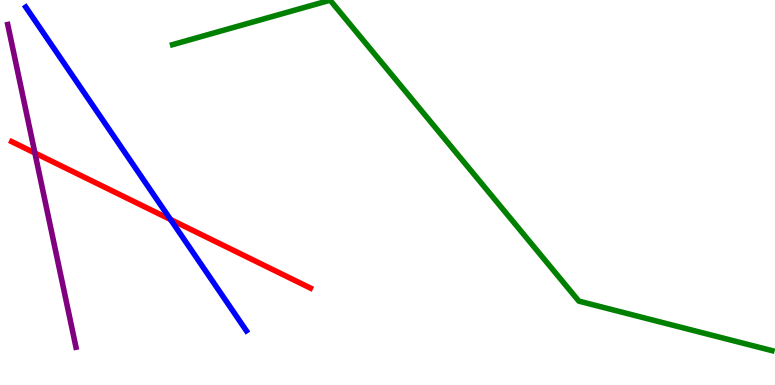[{'lines': ['blue', 'red'], 'intersections': [{'x': 2.2, 'y': 4.3}]}, {'lines': ['green', 'red'], 'intersections': []}, {'lines': ['purple', 'red'], 'intersections': [{'x': 0.45, 'y': 6.03}]}, {'lines': ['blue', 'green'], 'intersections': []}, {'lines': ['blue', 'purple'], 'intersections': []}, {'lines': ['green', 'purple'], 'intersections': []}]